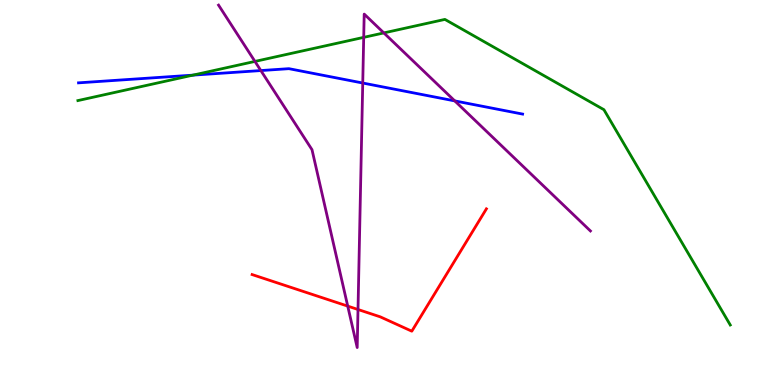[{'lines': ['blue', 'red'], 'intersections': []}, {'lines': ['green', 'red'], 'intersections': []}, {'lines': ['purple', 'red'], 'intersections': [{'x': 4.49, 'y': 2.05}, {'x': 4.62, 'y': 1.96}]}, {'lines': ['blue', 'green'], 'intersections': [{'x': 2.49, 'y': 8.05}]}, {'lines': ['blue', 'purple'], 'intersections': [{'x': 3.37, 'y': 8.17}, {'x': 4.68, 'y': 7.84}, {'x': 5.87, 'y': 7.38}]}, {'lines': ['green', 'purple'], 'intersections': [{'x': 3.29, 'y': 8.4}, {'x': 4.69, 'y': 9.03}, {'x': 4.95, 'y': 9.15}]}]